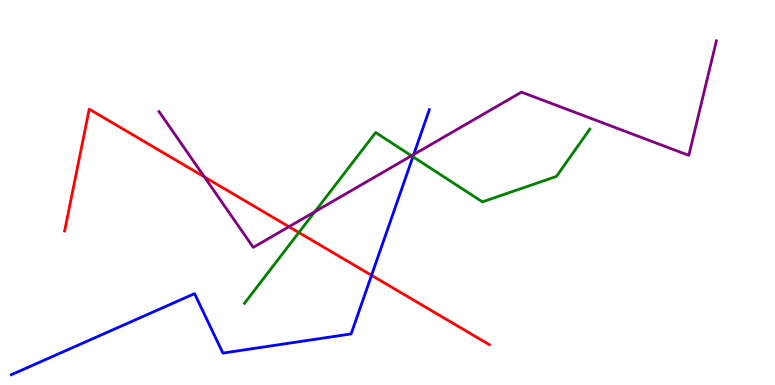[{'lines': ['blue', 'red'], 'intersections': [{'x': 4.79, 'y': 2.85}]}, {'lines': ['green', 'red'], 'intersections': [{'x': 3.86, 'y': 3.96}]}, {'lines': ['purple', 'red'], 'intersections': [{'x': 2.64, 'y': 5.4}, {'x': 3.73, 'y': 4.11}]}, {'lines': ['blue', 'green'], 'intersections': [{'x': 5.33, 'y': 5.93}]}, {'lines': ['blue', 'purple'], 'intersections': [{'x': 5.34, 'y': 5.99}]}, {'lines': ['green', 'purple'], 'intersections': [{'x': 4.06, 'y': 4.5}, {'x': 5.31, 'y': 5.95}]}]